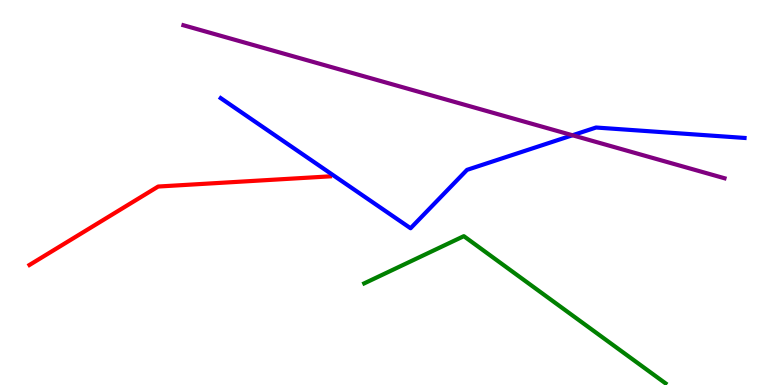[{'lines': ['blue', 'red'], 'intersections': []}, {'lines': ['green', 'red'], 'intersections': []}, {'lines': ['purple', 'red'], 'intersections': []}, {'lines': ['blue', 'green'], 'intersections': []}, {'lines': ['blue', 'purple'], 'intersections': [{'x': 7.39, 'y': 6.49}]}, {'lines': ['green', 'purple'], 'intersections': []}]